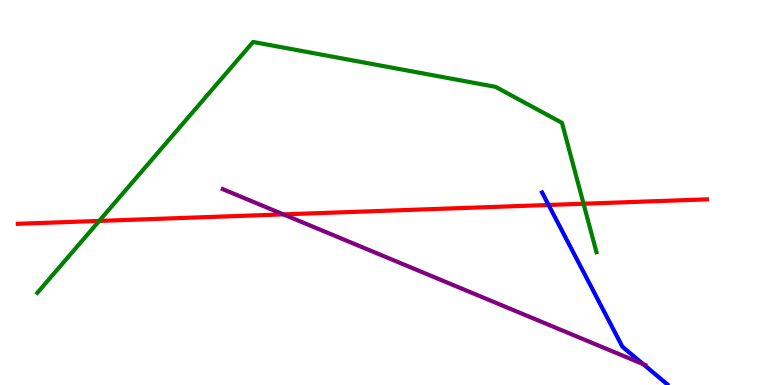[{'lines': ['blue', 'red'], 'intersections': [{'x': 7.08, 'y': 4.68}]}, {'lines': ['green', 'red'], 'intersections': [{'x': 1.28, 'y': 4.26}, {'x': 7.53, 'y': 4.71}]}, {'lines': ['purple', 'red'], 'intersections': [{'x': 3.66, 'y': 4.43}]}, {'lines': ['blue', 'green'], 'intersections': []}, {'lines': ['blue', 'purple'], 'intersections': [{'x': 8.3, 'y': 0.542}]}, {'lines': ['green', 'purple'], 'intersections': []}]